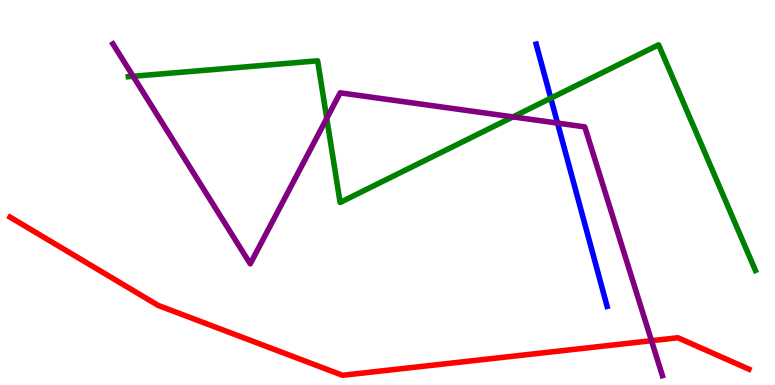[{'lines': ['blue', 'red'], 'intersections': []}, {'lines': ['green', 'red'], 'intersections': []}, {'lines': ['purple', 'red'], 'intersections': [{'x': 8.41, 'y': 1.15}]}, {'lines': ['blue', 'green'], 'intersections': [{'x': 7.11, 'y': 7.45}]}, {'lines': ['blue', 'purple'], 'intersections': [{'x': 7.19, 'y': 6.8}]}, {'lines': ['green', 'purple'], 'intersections': [{'x': 1.72, 'y': 8.02}, {'x': 4.22, 'y': 6.93}, {'x': 6.62, 'y': 6.96}]}]